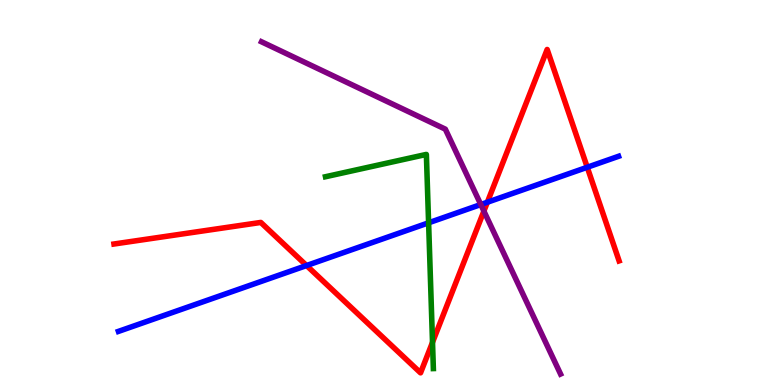[{'lines': ['blue', 'red'], 'intersections': [{'x': 3.96, 'y': 3.1}, {'x': 6.29, 'y': 4.75}, {'x': 7.58, 'y': 5.66}]}, {'lines': ['green', 'red'], 'intersections': [{'x': 5.58, 'y': 1.11}]}, {'lines': ['purple', 'red'], 'intersections': [{'x': 6.24, 'y': 4.52}]}, {'lines': ['blue', 'green'], 'intersections': [{'x': 5.53, 'y': 4.21}]}, {'lines': ['blue', 'purple'], 'intersections': [{'x': 6.2, 'y': 4.69}]}, {'lines': ['green', 'purple'], 'intersections': []}]